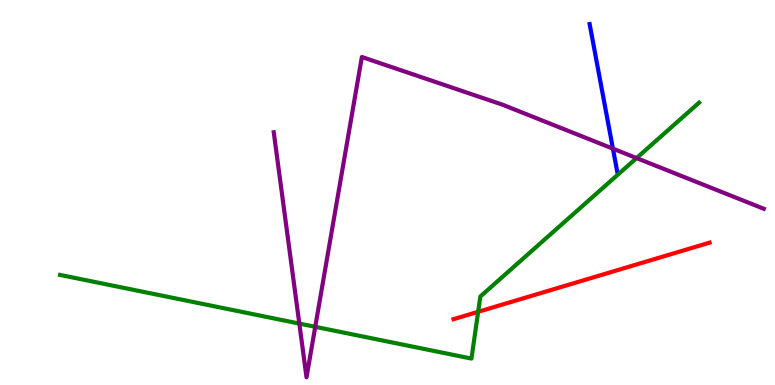[{'lines': ['blue', 'red'], 'intersections': []}, {'lines': ['green', 'red'], 'intersections': [{'x': 6.17, 'y': 1.9}]}, {'lines': ['purple', 'red'], 'intersections': []}, {'lines': ['blue', 'green'], 'intersections': []}, {'lines': ['blue', 'purple'], 'intersections': [{'x': 7.91, 'y': 6.14}]}, {'lines': ['green', 'purple'], 'intersections': [{'x': 3.86, 'y': 1.6}, {'x': 4.07, 'y': 1.51}, {'x': 8.21, 'y': 5.89}]}]